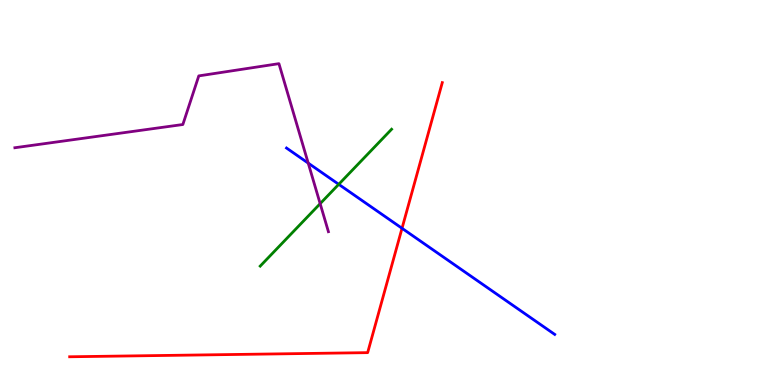[{'lines': ['blue', 'red'], 'intersections': [{'x': 5.19, 'y': 4.07}]}, {'lines': ['green', 'red'], 'intersections': []}, {'lines': ['purple', 'red'], 'intersections': []}, {'lines': ['blue', 'green'], 'intersections': [{'x': 4.37, 'y': 5.21}]}, {'lines': ['blue', 'purple'], 'intersections': [{'x': 3.98, 'y': 5.76}]}, {'lines': ['green', 'purple'], 'intersections': [{'x': 4.13, 'y': 4.71}]}]